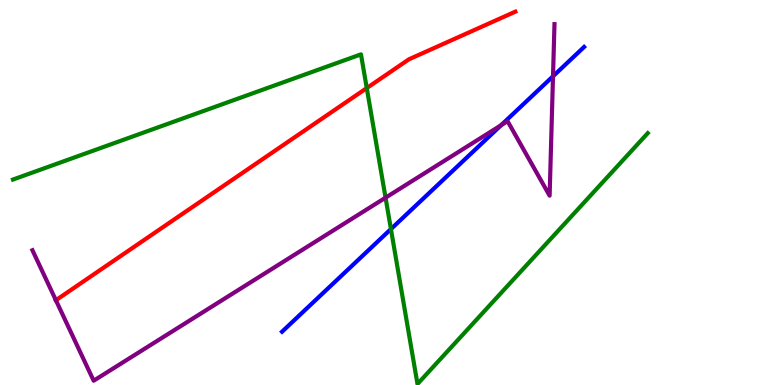[{'lines': ['blue', 'red'], 'intersections': []}, {'lines': ['green', 'red'], 'intersections': [{'x': 4.73, 'y': 7.71}]}, {'lines': ['purple', 'red'], 'intersections': [{'x': 0.721, 'y': 2.2}]}, {'lines': ['blue', 'green'], 'intersections': [{'x': 5.04, 'y': 4.05}]}, {'lines': ['blue', 'purple'], 'intersections': [{'x': 6.47, 'y': 6.75}, {'x': 7.14, 'y': 8.02}]}, {'lines': ['green', 'purple'], 'intersections': [{'x': 4.97, 'y': 4.87}]}]